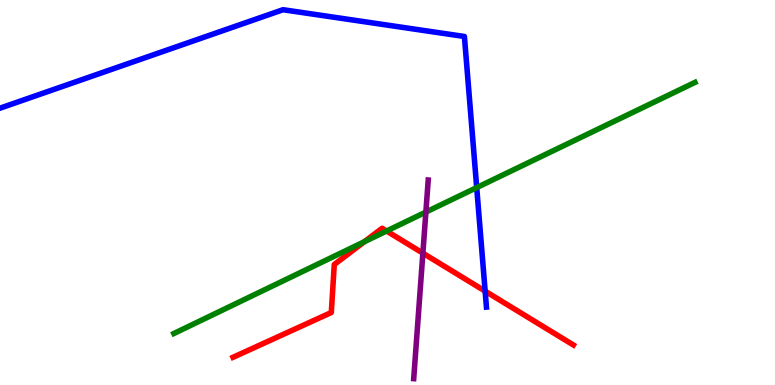[{'lines': ['blue', 'red'], 'intersections': [{'x': 6.26, 'y': 2.44}]}, {'lines': ['green', 'red'], 'intersections': [{'x': 4.7, 'y': 3.72}, {'x': 4.99, 'y': 4.0}]}, {'lines': ['purple', 'red'], 'intersections': [{'x': 5.46, 'y': 3.42}]}, {'lines': ['blue', 'green'], 'intersections': [{'x': 6.15, 'y': 5.13}]}, {'lines': ['blue', 'purple'], 'intersections': []}, {'lines': ['green', 'purple'], 'intersections': [{'x': 5.5, 'y': 4.49}]}]